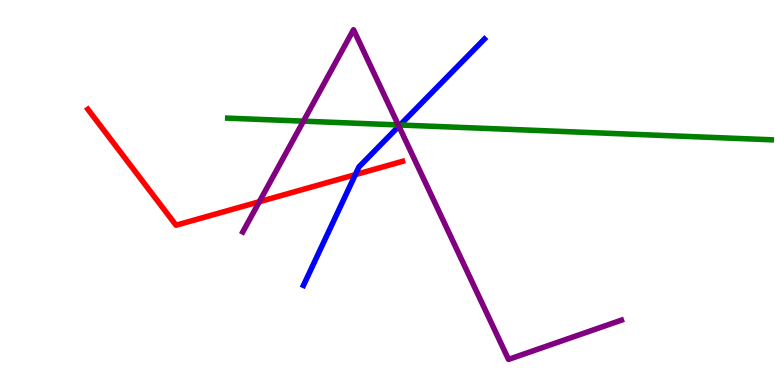[{'lines': ['blue', 'red'], 'intersections': [{'x': 4.58, 'y': 5.46}]}, {'lines': ['green', 'red'], 'intersections': []}, {'lines': ['purple', 'red'], 'intersections': [{'x': 3.35, 'y': 4.76}]}, {'lines': ['blue', 'green'], 'intersections': [{'x': 5.16, 'y': 6.75}]}, {'lines': ['blue', 'purple'], 'intersections': [{'x': 5.15, 'y': 6.72}]}, {'lines': ['green', 'purple'], 'intersections': [{'x': 3.92, 'y': 6.85}, {'x': 5.14, 'y': 6.76}]}]